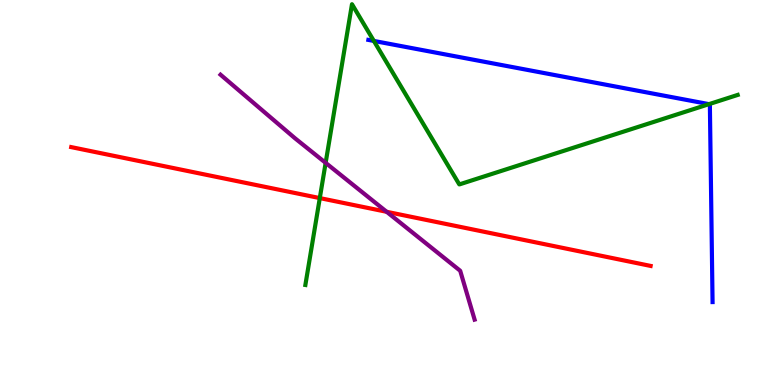[{'lines': ['blue', 'red'], 'intersections': []}, {'lines': ['green', 'red'], 'intersections': [{'x': 4.13, 'y': 4.85}]}, {'lines': ['purple', 'red'], 'intersections': [{'x': 4.99, 'y': 4.5}]}, {'lines': ['blue', 'green'], 'intersections': [{'x': 4.82, 'y': 8.94}, {'x': 9.15, 'y': 7.29}]}, {'lines': ['blue', 'purple'], 'intersections': []}, {'lines': ['green', 'purple'], 'intersections': [{'x': 4.2, 'y': 5.77}]}]